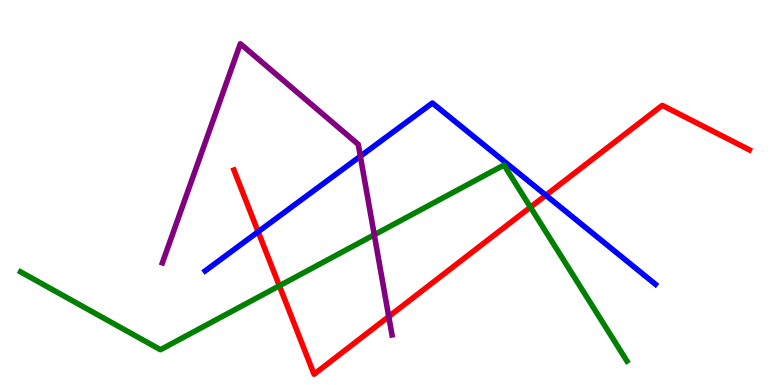[{'lines': ['blue', 'red'], 'intersections': [{'x': 3.33, 'y': 3.98}, {'x': 7.04, 'y': 4.93}]}, {'lines': ['green', 'red'], 'intersections': [{'x': 3.6, 'y': 2.58}, {'x': 6.84, 'y': 4.62}]}, {'lines': ['purple', 'red'], 'intersections': [{'x': 5.02, 'y': 1.78}]}, {'lines': ['blue', 'green'], 'intersections': []}, {'lines': ['blue', 'purple'], 'intersections': [{'x': 4.65, 'y': 5.94}]}, {'lines': ['green', 'purple'], 'intersections': [{'x': 4.83, 'y': 3.9}]}]